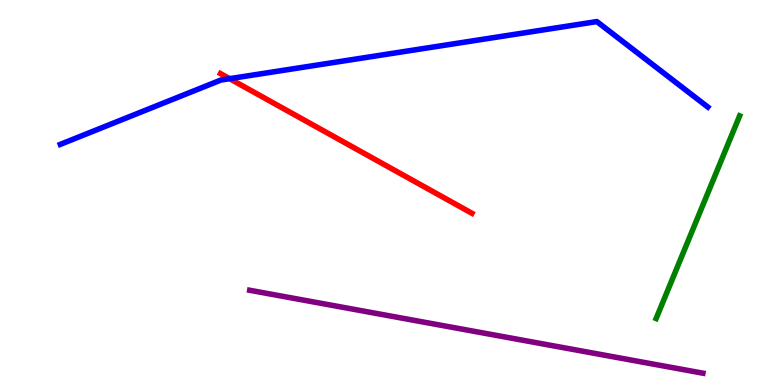[{'lines': ['blue', 'red'], 'intersections': [{'x': 2.96, 'y': 7.96}]}, {'lines': ['green', 'red'], 'intersections': []}, {'lines': ['purple', 'red'], 'intersections': []}, {'lines': ['blue', 'green'], 'intersections': []}, {'lines': ['blue', 'purple'], 'intersections': []}, {'lines': ['green', 'purple'], 'intersections': []}]